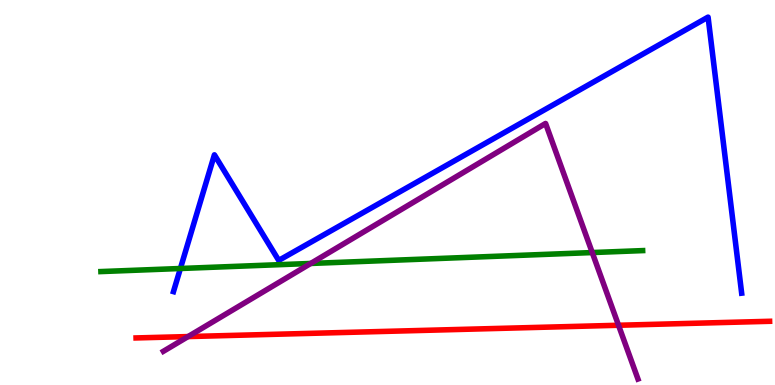[{'lines': ['blue', 'red'], 'intersections': []}, {'lines': ['green', 'red'], 'intersections': []}, {'lines': ['purple', 'red'], 'intersections': [{'x': 2.43, 'y': 1.26}, {'x': 7.98, 'y': 1.55}]}, {'lines': ['blue', 'green'], 'intersections': [{'x': 2.33, 'y': 3.03}]}, {'lines': ['blue', 'purple'], 'intersections': []}, {'lines': ['green', 'purple'], 'intersections': [{'x': 4.01, 'y': 3.16}, {'x': 7.64, 'y': 3.44}]}]